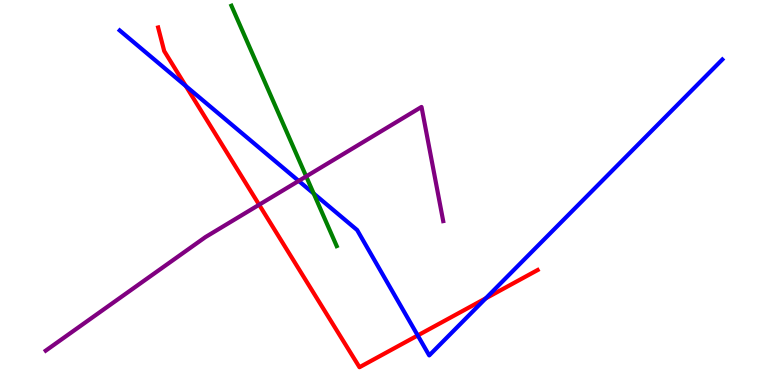[{'lines': ['blue', 'red'], 'intersections': [{'x': 2.4, 'y': 7.77}, {'x': 5.39, 'y': 1.29}, {'x': 6.27, 'y': 2.25}]}, {'lines': ['green', 'red'], 'intersections': []}, {'lines': ['purple', 'red'], 'intersections': [{'x': 3.34, 'y': 4.68}]}, {'lines': ['blue', 'green'], 'intersections': [{'x': 4.05, 'y': 4.97}]}, {'lines': ['blue', 'purple'], 'intersections': [{'x': 3.85, 'y': 5.3}]}, {'lines': ['green', 'purple'], 'intersections': [{'x': 3.95, 'y': 5.42}]}]